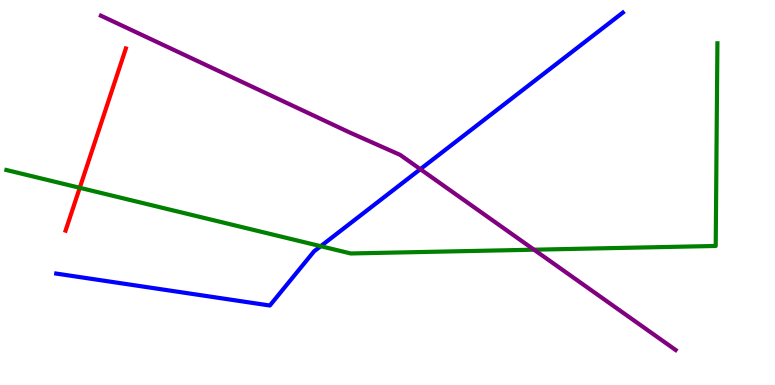[{'lines': ['blue', 'red'], 'intersections': []}, {'lines': ['green', 'red'], 'intersections': [{'x': 1.03, 'y': 5.12}]}, {'lines': ['purple', 'red'], 'intersections': []}, {'lines': ['blue', 'green'], 'intersections': [{'x': 4.14, 'y': 3.61}]}, {'lines': ['blue', 'purple'], 'intersections': [{'x': 5.42, 'y': 5.61}]}, {'lines': ['green', 'purple'], 'intersections': [{'x': 6.89, 'y': 3.51}]}]